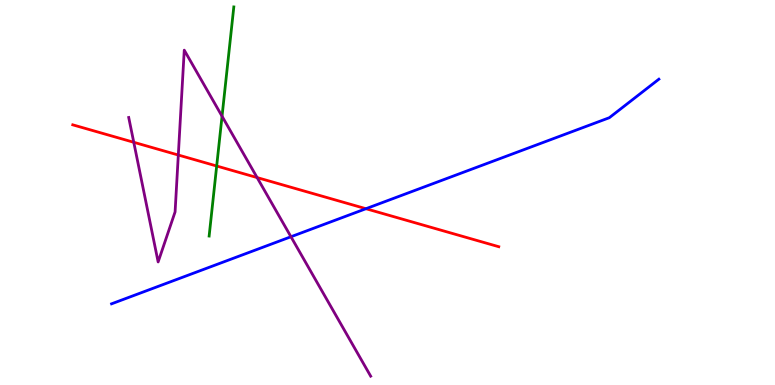[{'lines': ['blue', 'red'], 'intersections': [{'x': 4.72, 'y': 4.58}]}, {'lines': ['green', 'red'], 'intersections': [{'x': 2.8, 'y': 5.69}]}, {'lines': ['purple', 'red'], 'intersections': [{'x': 1.73, 'y': 6.3}, {'x': 2.3, 'y': 5.97}, {'x': 3.32, 'y': 5.39}]}, {'lines': ['blue', 'green'], 'intersections': []}, {'lines': ['blue', 'purple'], 'intersections': [{'x': 3.75, 'y': 3.85}]}, {'lines': ['green', 'purple'], 'intersections': [{'x': 2.87, 'y': 6.98}]}]